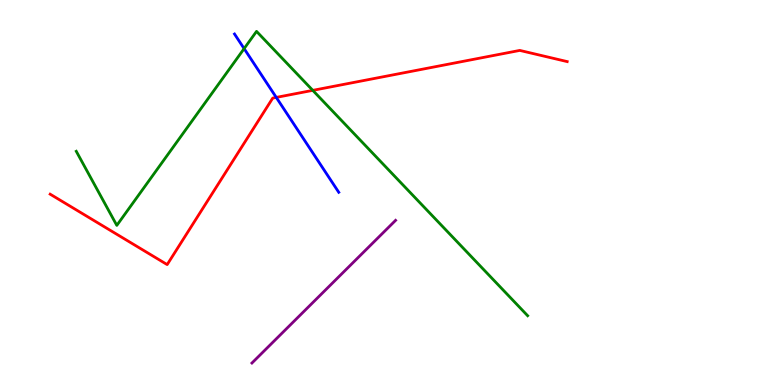[{'lines': ['blue', 'red'], 'intersections': [{'x': 3.56, 'y': 7.47}]}, {'lines': ['green', 'red'], 'intersections': [{'x': 4.04, 'y': 7.65}]}, {'lines': ['purple', 'red'], 'intersections': []}, {'lines': ['blue', 'green'], 'intersections': [{'x': 3.15, 'y': 8.74}]}, {'lines': ['blue', 'purple'], 'intersections': []}, {'lines': ['green', 'purple'], 'intersections': []}]